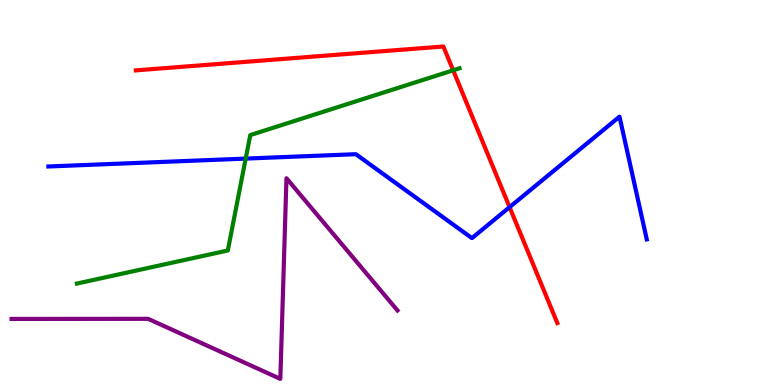[{'lines': ['blue', 'red'], 'intersections': [{'x': 6.58, 'y': 4.62}]}, {'lines': ['green', 'red'], 'intersections': [{'x': 5.85, 'y': 8.17}]}, {'lines': ['purple', 'red'], 'intersections': []}, {'lines': ['blue', 'green'], 'intersections': [{'x': 3.17, 'y': 5.88}]}, {'lines': ['blue', 'purple'], 'intersections': []}, {'lines': ['green', 'purple'], 'intersections': []}]